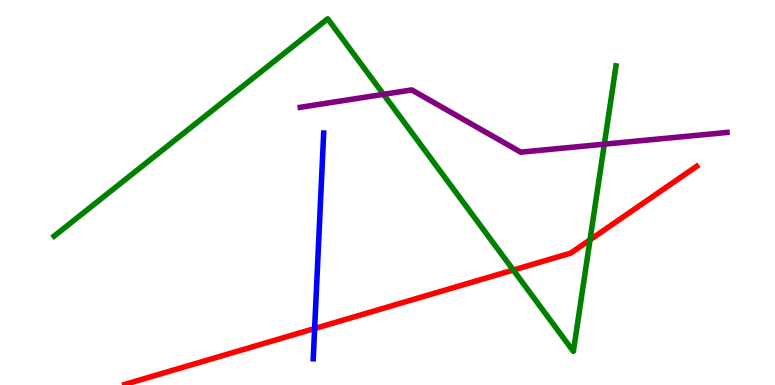[{'lines': ['blue', 'red'], 'intersections': [{'x': 4.06, 'y': 1.47}]}, {'lines': ['green', 'red'], 'intersections': [{'x': 6.62, 'y': 2.99}, {'x': 7.61, 'y': 3.77}]}, {'lines': ['purple', 'red'], 'intersections': []}, {'lines': ['blue', 'green'], 'intersections': []}, {'lines': ['blue', 'purple'], 'intersections': []}, {'lines': ['green', 'purple'], 'intersections': [{'x': 4.95, 'y': 7.55}, {'x': 7.8, 'y': 6.26}]}]